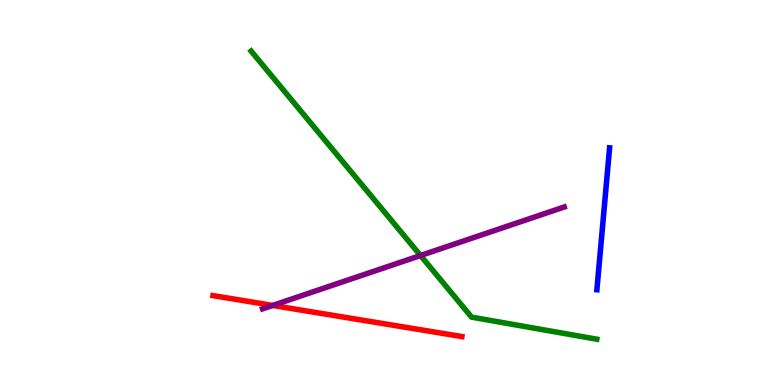[{'lines': ['blue', 'red'], 'intersections': []}, {'lines': ['green', 'red'], 'intersections': []}, {'lines': ['purple', 'red'], 'intersections': [{'x': 3.52, 'y': 2.07}]}, {'lines': ['blue', 'green'], 'intersections': []}, {'lines': ['blue', 'purple'], 'intersections': []}, {'lines': ['green', 'purple'], 'intersections': [{'x': 5.43, 'y': 3.36}]}]